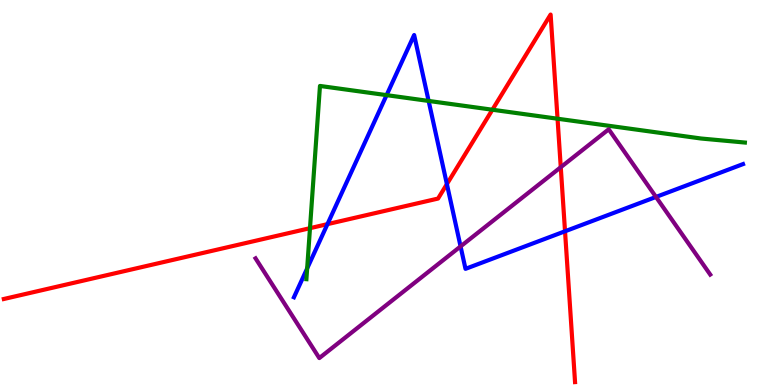[{'lines': ['blue', 'red'], 'intersections': [{'x': 4.23, 'y': 4.18}, {'x': 5.77, 'y': 5.22}, {'x': 7.29, 'y': 3.99}]}, {'lines': ['green', 'red'], 'intersections': [{'x': 4.0, 'y': 4.07}, {'x': 6.35, 'y': 7.15}, {'x': 7.19, 'y': 6.92}]}, {'lines': ['purple', 'red'], 'intersections': [{'x': 7.24, 'y': 5.66}]}, {'lines': ['blue', 'green'], 'intersections': [{'x': 3.96, 'y': 3.03}, {'x': 4.99, 'y': 7.53}, {'x': 5.53, 'y': 7.38}]}, {'lines': ['blue', 'purple'], 'intersections': [{'x': 5.94, 'y': 3.6}, {'x': 8.46, 'y': 4.88}]}, {'lines': ['green', 'purple'], 'intersections': []}]